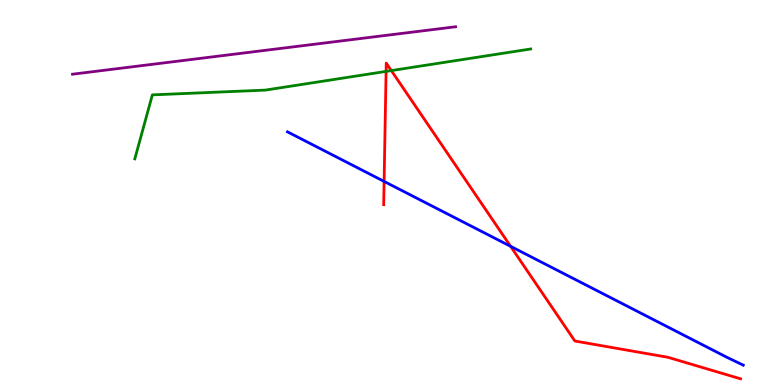[{'lines': ['blue', 'red'], 'intersections': [{'x': 4.96, 'y': 5.29}, {'x': 6.59, 'y': 3.6}]}, {'lines': ['green', 'red'], 'intersections': [{'x': 4.98, 'y': 8.15}, {'x': 5.05, 'y': 8.17}]}, {'lines': ['purple', 'red'], 'intersections': []}, {'lines': ['blue', 'green'], 'intersections': []}, {'lines': ['blue', 'purple'], 'intersections': []}, {'lines': ['green', 'purple'], 'intersections': []}]